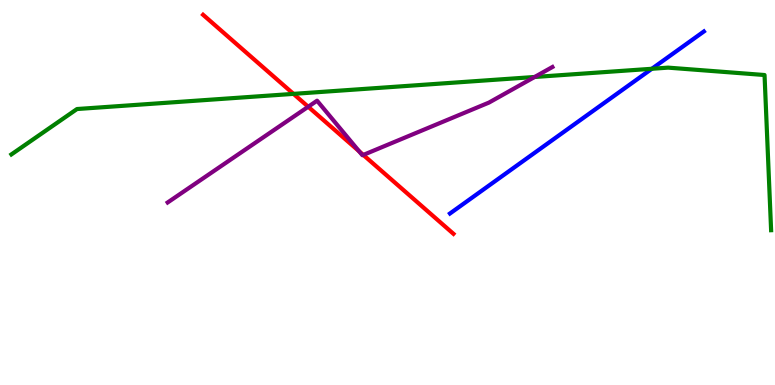[{'lines': ['blue', 'red'], 'intersections': []}, {'lines': ['green', 'red'], 'intersections': [{'x': 3.79, 'y': 7.56}]}, {'lines': ['purple', 'red'], 'intersections': [{'x': 3.98, 'y': 7.23}, {'x': 4.63, 'y': 6.07}, {'x': 4.69, 'y': 5.98}]}, {'lines': ['blue', 'green'], 'intersections': [{'x': 8.41, 'y': 8.21}]}, {'lines': ['blue', 'purple'], 'intersections': []}, {'lines': ['green', 'purple'], 'intersections': [{'x': 6.9, 'y': 8.0}]}]